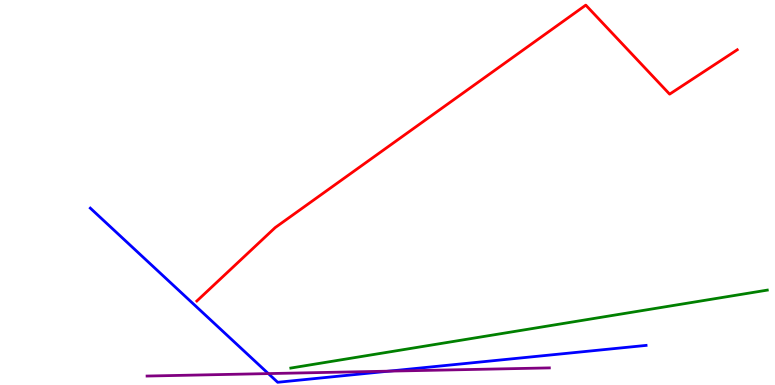[{'lines': ['blue', 'red'], 'intersections': []}, {'lines': ['green', 'red'], 'intersections': []}, {'lines': ['purple', 'red'], 'intersections': []}, {'lines': ['blue', 'green'], 'intersections': []}, {'lines': ['blue', 'purple'], 'intersections': [{'x': 3.46, 'y': 0.296}, {'x': 5.02, 'y': 0.36}]}, {'lines': ['green', 'purple'], 'intersections': []}]